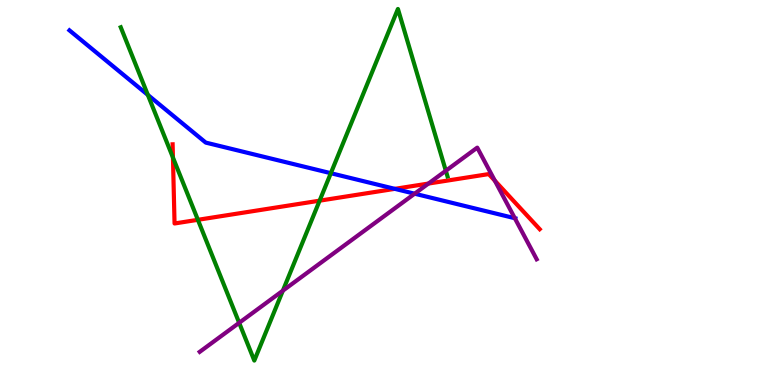[{'lines': ['blue', 'red'], 'intersections': [{'x': 5.09, 'y': 5.09}]}, {'lines': ['green', 'red'], 'intersections': [{'x': 2.23, 'y': 5.91}, {'x': 2.55, 'y': 4.29}, {'x': 4.12, 'y': 4.79}]}, {'lines': ['purple', 'red'], 'intersections': [{'x': 5.53, 'y': 5.23}, {'x': 6.39, 'y': 5.31}]}, {'lines': ['blue', 'green'], 'intersections': [{'x': 1.91, 'y': 7.53}, {'x': 4.27, 'y': 5.5}]}, {'lines': ['blue', 'purple'], 'intersections': [{'x': 5.35, 'y': 4.97}, {'x': 6.64, 'y': 4.33}]}, {'lines': ['green', 'purple'], 'intersections': [{'x': 3.09, 'y': 1.61}, {'x': 3.65, 'y': 2.45}, {'x': 5.75, 'y': 5.56}]}]